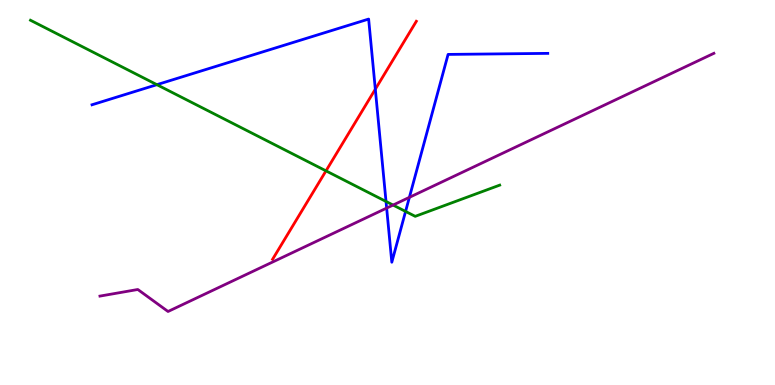[{'lines': ['blue', 'red'], 'intersections': [{'x': 4.84, 'y': 7.68}]}, {'lines': ['green', 'red'], 'intersections': [{'x': 4.21, 'y': 5.56}]}, {'lines': ['purple', 'red'], 'intersections': []}, {'lines': ['blue', 'green'], 'intersections': [{'x': 2.02, 'y': 7.8}, {'x': 4.98, 'y': 4.77}, {'x': 5.23, 'y': 4.51}]}, {'lines': ['blue', 'purple'], 'intersections': [{'x': 4.99, 'y': 4.59}, {'x': 5.28, 'y': 4.87}]}, {'lines': ['green', 'purple'], 'intersections': [{'x': 5.07, 'y': 4.67}]}]